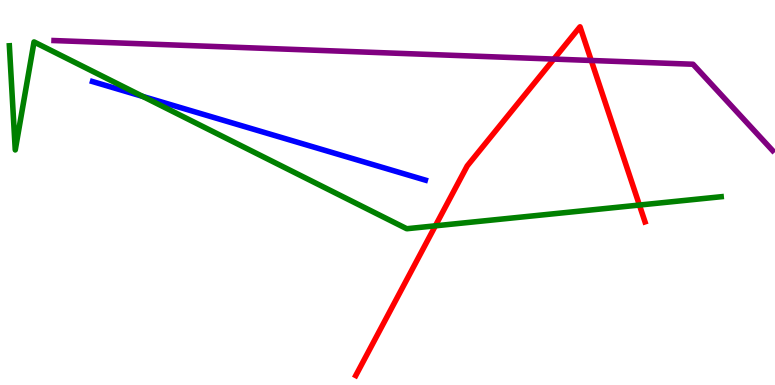[{'lines': ['blue', 'red'], 'intersections': []}, {'lines': ['green', 'red'], 'intersections': [{'x': 5.62, 'y': 4.13}, {'x': 8.25, 'y': 4.67}]}, {'lines': ['purple', 'red'], 'intersections': [{'x': 7.15, 'y': 8.47}, {'x': 7.63, 'y': 8.43}]}, {'lines': ['blue', 'green'], 'intersections': [{'x': 1.84, 'y': 7.5}]}, {'lines': ['blue', 'purple'], 'intersections': []}, {'lines': ['green', 'purple'], 'intersections': []}]